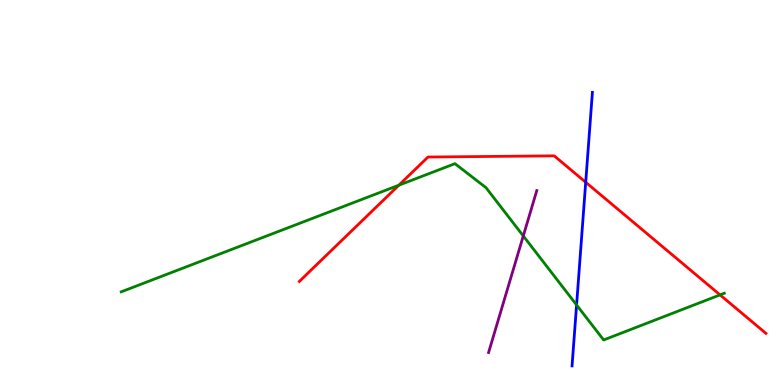[{'lines': ['blue', 'red'], 'intersections': [{'x': 7.56, 'y': 5.27}]}, {'lines': ['green', 'red'], 'intersections': [{'x': 5.15, 'y': 5.19}, {'x': 9.29, 'y': 2.34}]}, {'lines': ['purple', 'red'], 'intersections': []}, {'lines': ['blue', 'green'], 'intersections': [{'x': 7.44, 'y': 2.08}]}, {'lines': ['blue', 'purple'], 'intersections': []}, {'lines': ['green', 'purple'], 'intersections': [{'x': 6.75, 'y': 3.87}]}]